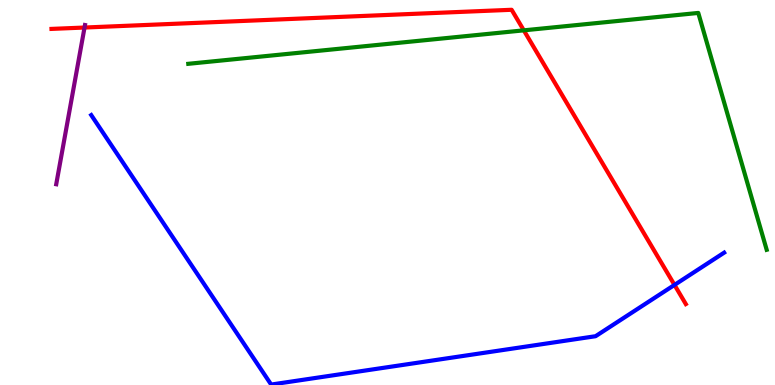[{'lines': ['blue', 'red'], 'intersections': [{'x': 8.7, 'y': 2.6}]}, {'lines': ['green', 'red'], 'intersections': [{'x': 6.76, 'y': 9.21}]}, {'lines': ['purple', 'red'], 'intersections': [{'x': 1.09, 'y': 9.28}]}, {'lines': ['blue', 'green'], 'intersections': []}, {'lines': ['blue', 'purple'], 'intersections': []}, {'lines': ['green', 'purple'], 'intersections': []}]